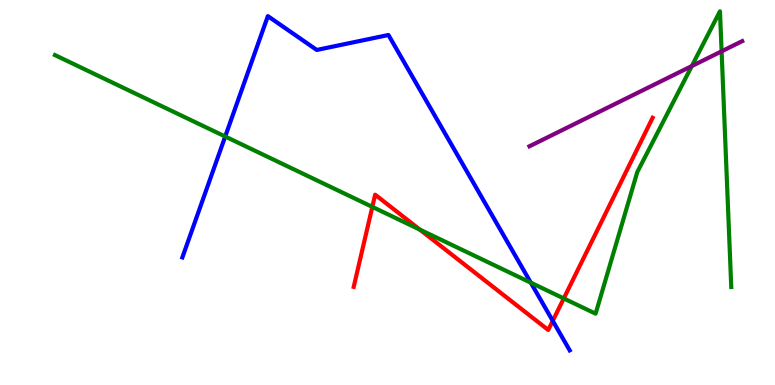[{'lines': ['blue', 'red'], 'intersections': [{'x': 7.13, 'y': 1.67}]}, {'lines': ['green', 'red'], 'intersections': [{'x': 4.8, 'y': 4.63}, {'x': 5.42, 'y': 4.04}, {'x': 7.27, 'y': 2.25}]}, {'lines': ['purple', 'red'], 'intersections': []}, {'lines': ['blue', 'green'], 'intersections': [{'x': 2.91, 'y': 6.45}, {'x': 6.85, 'y': 2.66}]}, {'lines': ['blue', 'purple'], 'intersections': []}, {'lines': ['green', 'purple'], 'intersections': [{'x': 8.93, 'y': 8.28}, {'x': 9.31, 'y': 8.67}]}]